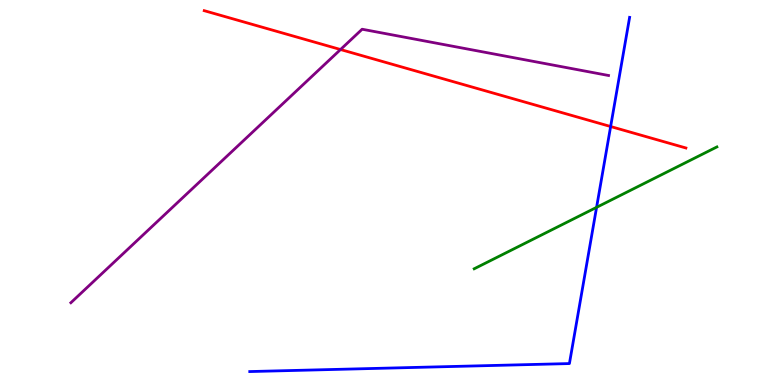[{'lines': ['blue', 'red'], 'intersections': [{'x': 7.88, 'y': 6.71}]}, {'lines': ['green', 'red'], 'intersections': []}, {'lines': ['purple', 'red'], 'intersections': [{'x': 4.39, 'y': 8.71}]}, {'lines': ['blue', 'green'], 'intersections': [{'x': 7.7, 'y': 4.61}]}, {'lines': ['blue', 'purple'], 'intersections': []}, {'lines': ['green', 'purple'], 'intersections': []}]